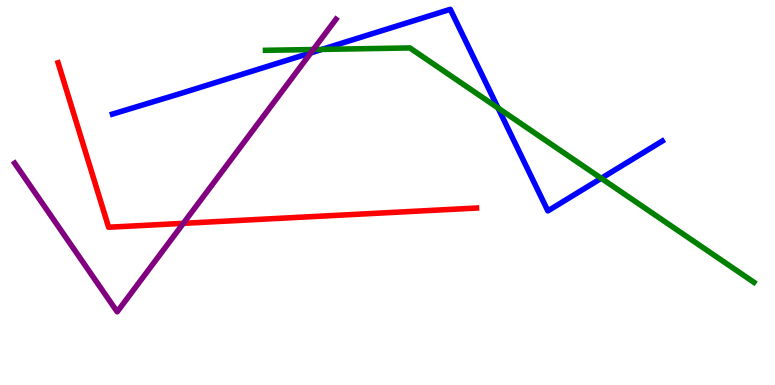[{'lines': ['blue', 'red'], 'intersections': []}, {'lines': ['green', 'red'], 'intersections': []}, {'lines': ['purple', 'red'], 'intersections': [{'x': 2.37, 'y': 4.2}]}, {'lines': ['blue', 'green'], 'intersections': [{'x': 4.15, 'y': 8.72}, {'x': 6.43, 'y': 7.19}, {'x': 7.76, 'y': 5.37}]}, {'lines': ['blue', 'purple'], 'intersections': [{'x': 4.01, 'y': 8.63}]}, {'lines': ['green', 'purple'], 'intersections': [{'x': 4.04, 'y': 8.71}]}]